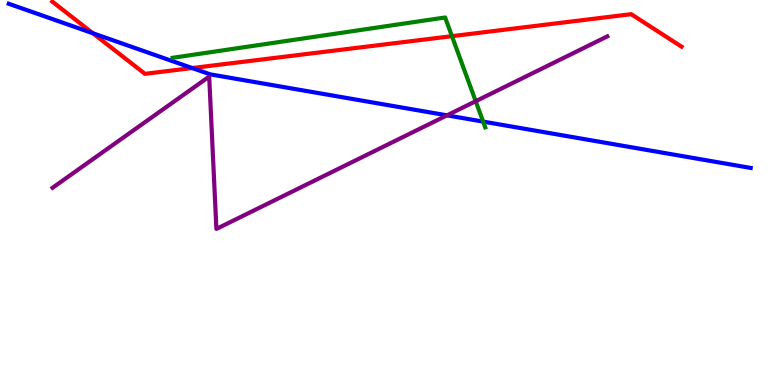[{'lines': ['blue', 'red'], 'intersections': [{'x': 1.2, 'y': 9.14}, {'x': 2.48, 'y': 8.23}]}, {'lines': ['green', 'red'], 'intersections': [{'x': 5.83, 'y': 9.06}]}, {'lines': ['purple', 'red'], 'intersections': []}, {'lines': ['blue', 'green'], 'intersections': [{'x': 6.23, 'y': 6.84}]}, {'lines': ['blue', 'purple'], 'intersections': [{'x': 5.77, 'y': 7.0}]}, {'lines': ['green', 'purple'], 'intersections': [{'x': 6.14, 'y': 7.37}]}]